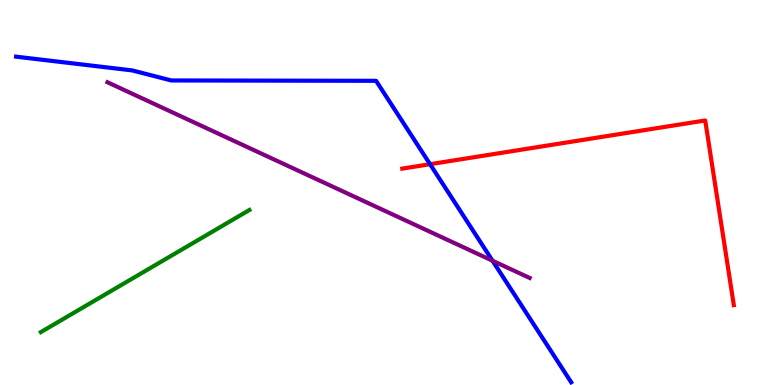[{'lines': ['blue', 'red'], 'intersections': [{'x': 5.55, 'y': 5.74}]}, {'lines': ['green', 'red'], 'intersections': []}, {'lines': ['purple', 'red'], 'intersections': []}, {'lines': ['blue', 'green'], 'intersections': []}, {'lines': ['blue', 'purple'], 'intersections': [{'x': 6.36, 'y': 3.23}]}, {'lines': ['green', 'purple'], 'intersections': []}]